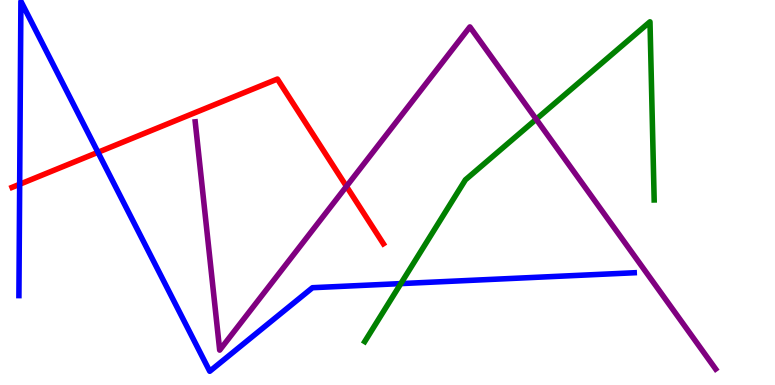[{'lines': ['blue', 'red'], 'intersections': [{'x': 0.254, 'y': 5.21}, {'x': 1.26, 'y': 6.04}]}, {'lines': ['green', 'red'], 'intersections': []}, {'lines': ['purple', 'red'], 'intersections': [{'x': 4.47, 'y': 5.16}]}, {'lines': ['blue', 'green'], 'intersections': [{'x': 5.17, 'y': 2.63}]}, {'lines': ['blue', 'purple'], 'intersections': []}, {'lines': ['green', 'purple'], 'intersections': [{'x': 6.92, 'y': 6.9}]}]